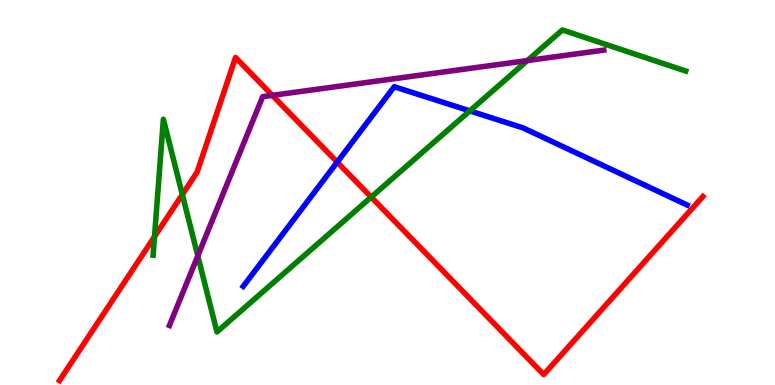[{'lines': ['blue', 'red'], 'intersections': [{'x': 4.35, 'y': 5.79}]}, {'lines': ['green', 'red'], 'intersections': [{'x': 1.99, 'y': 3.85}, {'x': 2.35, 'y': 4.95}, {'x': 4.79, 'y': 4.88}]}, {'lines': ['purple', 'red'], 'intersections': [{'x': 3.51, 'y': 7.52}]}, {'lines': ['blue', 'green'], 'intersections': [{'x': 6.06, 'y': 7.12}]}, {'lines': ['blue', 'purple'], 'intersections': []}, {'lines': ['green', 'purple'], 'intersections': [{'x': 2.55, 'y': 3.35}, {'x': 6.81, 'y': 8.43}]}]